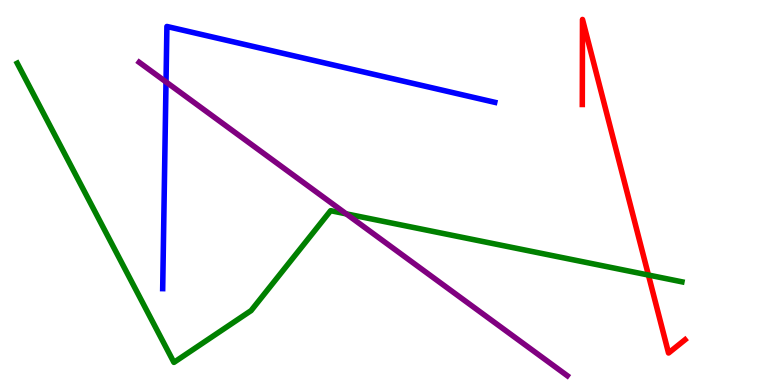[{'lines': ['blue', 'red'], 'intersections': []}, {'lines': ['green', 'red'], 'intersections': [{'x': 8.37, 'y': 2.86}]}, {'lines': ['purple', 'red'], 'intersections': []}, {'lines': ['blue', 'green'], 'intersections': []}, {'lines': ['blue', 'purple'], 'intersections': [{'x': 2.14, 'y': 7.87}]}, {'lines': ['green', 'purple'], 'intersections': [{'x': 4.47, 'y': 4.45}]}]